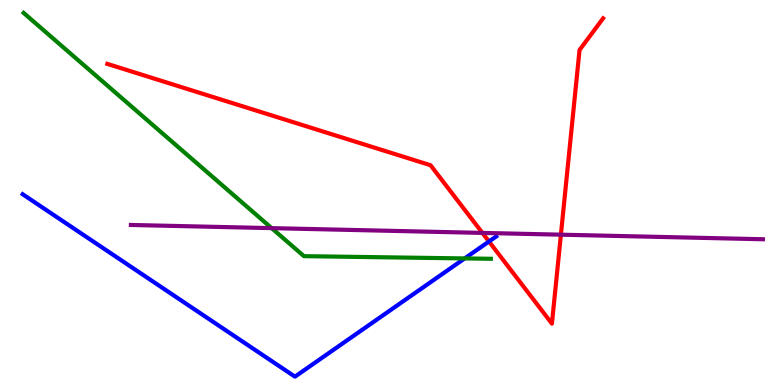[{'lines': ['blue', 'red'], 'intersections': [{'x': 6.31, 'y': 3.73}]}, {'lines': ['green', 'red'], 'intersections': []}, {'lines': ['purple', 'red'], 'intersections': [{'x': 6.22, 'y': 3.95}, {'x': 7.24, 'y': 3.9}]}, {'lines': ['blue', 'green'], 'intersections': [{'x': 6.0, 'y': 3.29}]}, {'lines': ['blue', 'purple'], 'intersections': []}, {'lines': ['green', 'purple'], 'intersections': [{'x': 3.51, 'y': 4.07}]}]